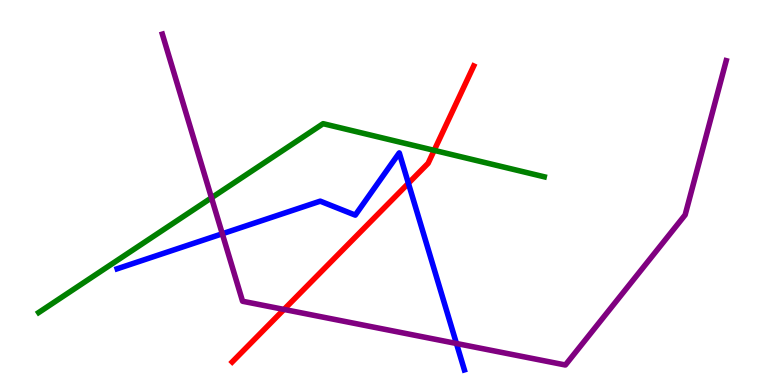[{'lines': ['blue', 'red'], 'intersections': [{'x': 5.27, 'y': 5.24}]}, {'lines': ['green', 'red'], 'intersections': [{'x': 5.6, 'y': 6.09}]}, {'lines': ['purple', 'red'], 'intersections': [{'x': 3.66, 'y': 1.96}]}, {'lines': ['blue', 'green'], 'intersections': []}, {'lines': ['blue', 'purple'], 'intersections': [{'x': 2.87, 'y': 3.93}, {'x': 5.89, 'y': 1.08}]}, {'lines': ['green', 'purple'], 'intersections': [{'x': 2.73, 'y': 4.86}]}]